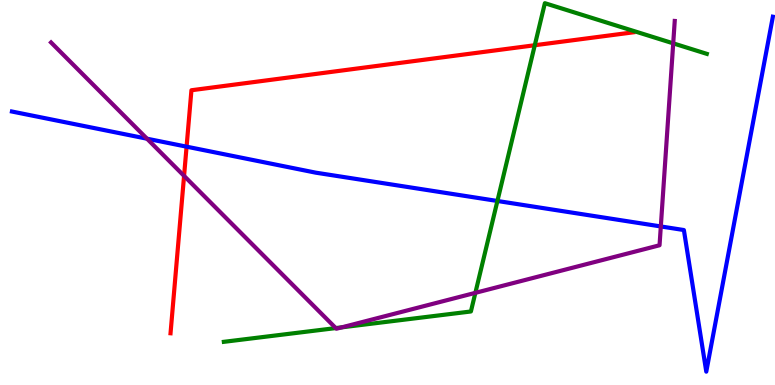[{'lines': ['blue', 'red'], 'intersections': [{'x': 2.41, 'y': 6.19}]}, {'lines': ['green', 'red'], 'intersections': [{'x': 6.9, 'y': 8.83}]}, {'lines': ['purple', 'red'], 'intersections': [{'x': 2.38, 'y': 5.43}]}, {'lines': ['blue', 'green'], 'intersections': [{'x': 6.42, 'y': 4.78}]}, {'lines': ['blue', 'purple'], 'intersections': [{'x': 1.9, 'y': 6.4}, {'x': 8.53, 'y': 4.12}]}, {'lines': ['green', 'purple'], 'intersections': [{'x': 4.33, 'y': 1.48}, {'x': 4.41, 'y': 1.5}, {'x': 6.13, 'y': 2.39}, {'x': 8.69, 'y': 8.87}]}]